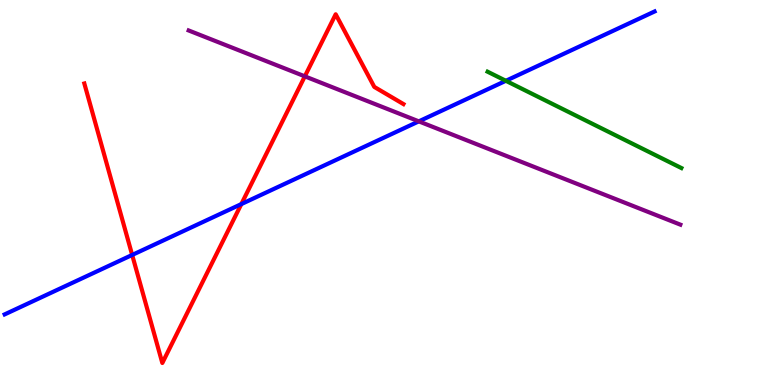[{'lines': ['blue', 'red'], 'intersections': [{'x': 1.71, 'y': 3.38}, {'x': 3.11, 'y': 4.7}]}, {'lines': ['green', 'red'], 'intersections': []}, {'lines': ['purple', 'red'], 'intersections': [{'x': 3.93, 'y': 8.02}]}, {'lines': ['blue', 'green'], 'intersections': [{'x': 6.53, 'y': 7.9}]}, {'lines': ['blue', 'purple'], 'intersections': [{'x': 5.4, 'y': 6.85}]}, {'lines': ['green', 'purple'], 'intersections': []}]